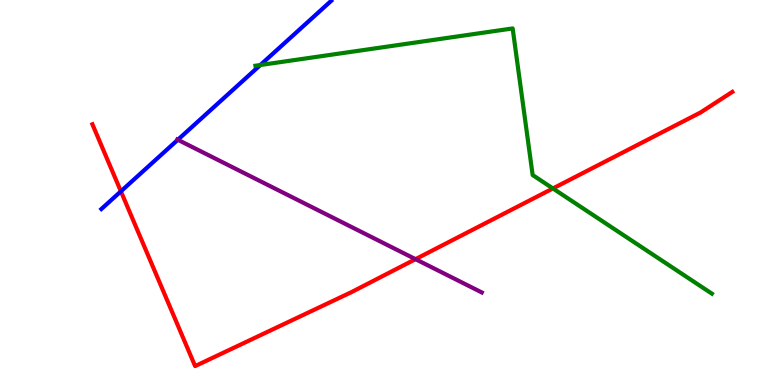[{'lines': ['blue', 'red'], 'intersections': [{'x': 1.56, 'y': 5.03}]}, {'lines': ['green', 'red'], 'intersections': [{'x': 7.13, 'y': 5.11}]}, {'lines': ['purple', 'red'], 'intersections': [{'x': 5.36, 'y': 3.27}]}, {'lines': ['blue', 'green'], 'intersections': [{'x': 3.36, 'y': 8.31}]}, {'lines': ['blue', 'purple'], 'intersections': [{'x': 2.29, 'y': 6.37}]}, {'lines': ['green', 'purple'], 'intersections': []}]